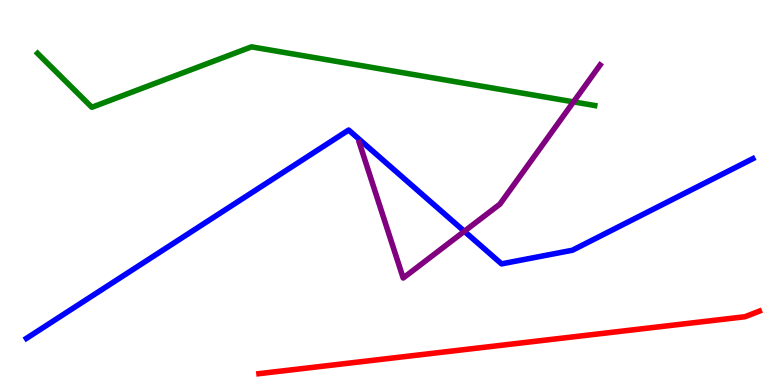[{'lines': ['blue', 'red'], 'intersections': []}, {'lines': ['green', 'red'], 'intersections': []}, {'lines': ['purple', 'red'], 'intersections': []}, {'lines': ['blue', 'green'], 'intersections': []}, {'lines': ['blue', 'purple'], 'intersections': [{'x': 5.99, 'y': 3.99}]}, {'lines': ['green', 'purple'], 'intersections': [{'x': 7.4, 'y': 7.35}]}]